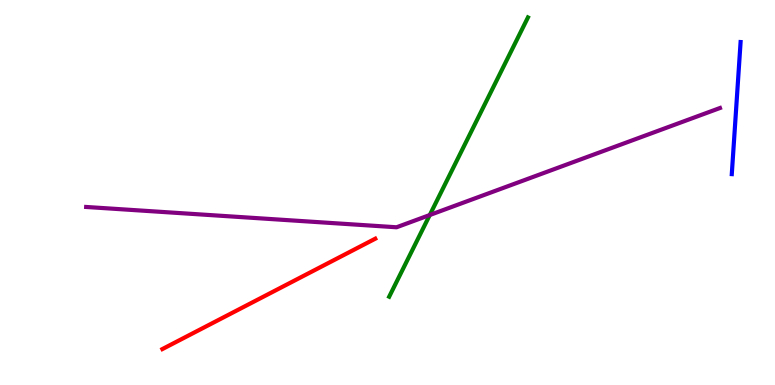[{'lines': ['blue', 'red'], 'intersections': []}, {'lines': ['green', 'red'], 'intersections': []}, {'lines': ['purple', 'red'], 'intersections': []}, {'lines': ['blue', 'green'], 'intersections': []}, {'lines': ['blue', 'purple'], 'intersections': []}, {'lines': ['green', 'purple'], 'intersections': [{'x': 5.55, 'y': 4.42}]}]